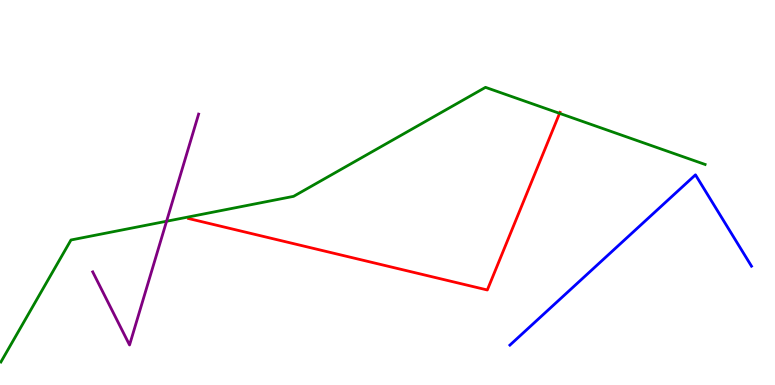[{'lines': ['blue', 'red'], 'intersections': []}, {'lines': ['green', 'red'], 'intersections': [{'x': 7.22, 'y': 7.06}]}, {'lines': ['purple', 'red'], 'intersections': []}, {'lines': ['blue', 'green'], 'intersections': []}, {'lines': ['blue', 'purple'], 'intersections': []}, {'lines': ['green', 'purple'], 'intersections': [{'x': 2.15, 'y': 4.25}]}]